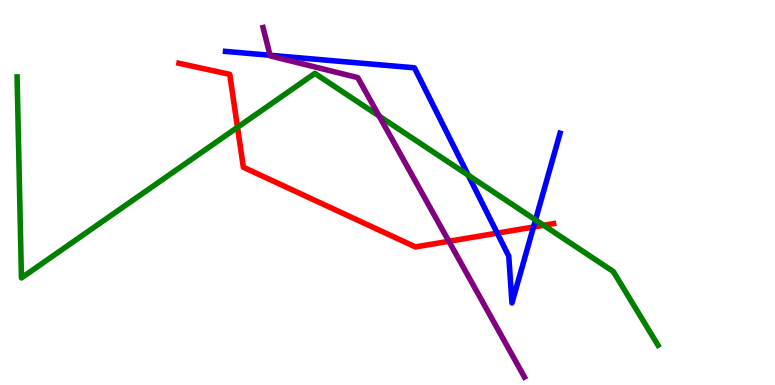[{'lines': ['blue', 'red'], 'intersections': [{'x': 6.42, 'y': 3.94}, {'x': 6.88, 'y': 4.1}]}, {'lines': ['green', 'red'], 'intersections': [{'x': 3.06, 'y': 6.69}, {'x': 7.02, 'y': 4.15}]}, {'lines': ['purple', 'red'], 'intersections': [{'x': 5.79, 'y': 3.73}]}, {'lines': ['blue', 'green'], 'intersections': [{'x': 6.04, 'y': 5.45}, {'x': 6.91, 'y': 4.29}]}, {'lines': ['blue', 'purple'], 'intersections': [{'x': 3.48, 'y': 8.56}]}, {'lines': ['green', 'purple'], 'intersections': [{'x': 4.89, 'y': 6.98}]}]